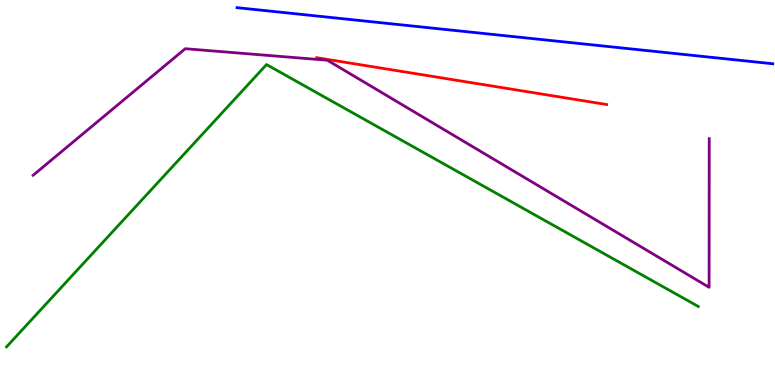[{'lines': ['blue', 'red'], 'intersections': []}, {'lines': ['green', 'red'], 'intersections': []}, {'lines': ['purple', 'red'], 'intersections': []}, {'lines': ['blue', 'green'], 'intersections': []}, {'lines': ['blue', 'purple'], 'intersections': []}, {'lines': ['green', 'purple'], 'intersections': []}]